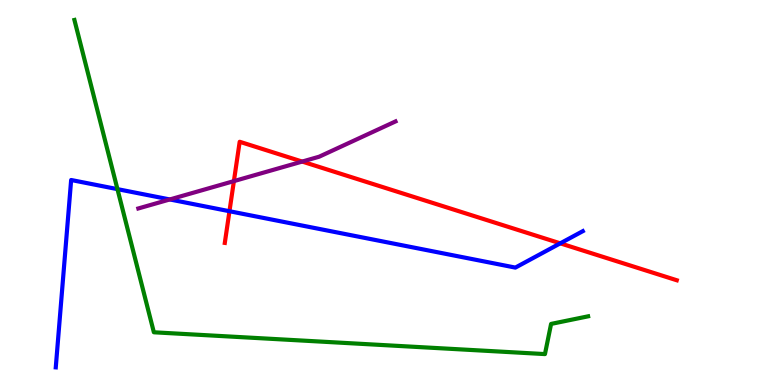[{'lines': ['blue', 'red'], 'intersections': [{'x': 2.96, 'y': 4.51}, {'x': 7.23, 'y': 3.68}]}, {'lines': ['green', 'red'], 'intersections': []}, {'lines': ['purple', 'red'], 'intersections': [{'x': 3.02, 'y': 5.3}, {'x': 3.9, 'y': 5.8}]}, {'lines': ['blue', 'green'], 'intersections': [{'x': 1.52, 'y': 5.09}]}, {'lines': ['blue', 'purple'], 'intersections': [{'x': 2.19, 'y': 4.82}]}, {'lines': ['green', 'purple'], 'intersections': []}]